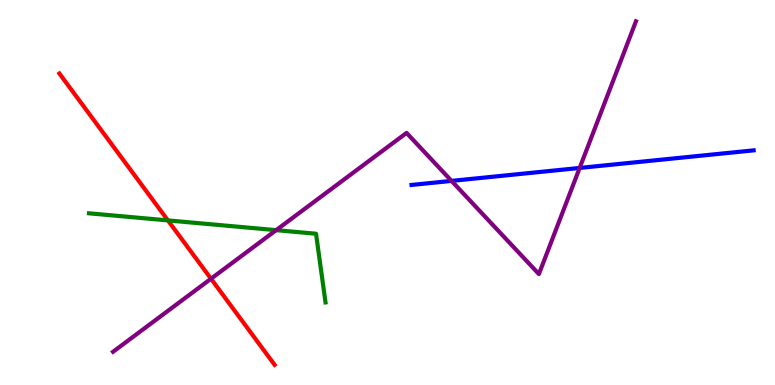[{'lines': ['blue', 'red'], 'intersections': []}, {'lines': ['green', 'red'], 'intersections': [{'x': 2.17, 'y': 4.28}]}, {'lines': ['purple', 'red'], 'intersections': [{'x': 2.72, 'y': 2.76}]}, {'lines': ['blue', 'green'], 'intersections': []}, {'lines': ['blue', 'purple'], 'intersections': [{'x': 5.83, 'y': 5.3}, {'x': 7.48, 'y': 5.64}]}, {'lines': ['green', 'purple'], 'intersections': [{'x': 3.56, 'y': 4.02}]}]